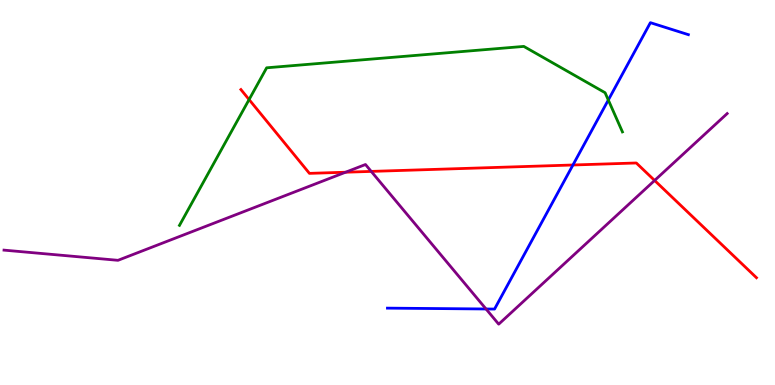[{'lines': ['blue', 'red'], 'intersections': [{'x': 7.39, 'y': 5.71}]}, {'lines': ['green', 'red'], 'intersections': [{'x': 3.21, 'y': 7.41}]}, {'lines': ['purple', 'red'], 'intersections': [{'x': 4.46, 'y': 5.53}, {'x': 4.79, 'y': 5.55}, {'x': 8.45, 'y': 5.31}]}, {'lines': ['blue', 'green'], 'intersections': [{'x': 7.85, 'y': 7.4}]}, {'lines': ['blue', 'purple'], 'intersections': [{'x': 6.27, 'y': 1.97}]}, {'lines': ['green', 'purple'], 'intersections': []}]